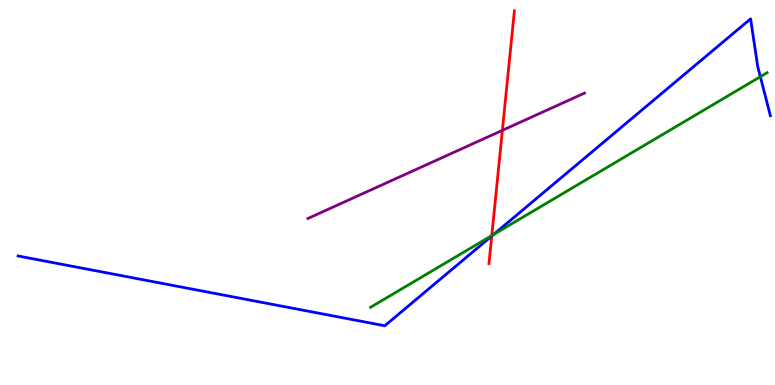[{'lines': ['blue', 'red'], 'intersections': [{'x': 6.35, 'y': 3.87}]}, {'lines': ['green', 'red'], 'intersections': [{'x': 6.35, 'y': 3.88}]}, {'lines': ['purple', 'red'], 'intersections': [{'x': 6.48, 'y': 6.61}]}, {'lines': ['blue', 'green'], 'intersections': [{'x': 6.37, 'y': 3.91}, {'x': 9.81, 'y': 8.01}]}, {'lines': ['blue', 'purple'], 'intersections': []}, {'lines': ['green', 'purple'], 'intersections': []}]